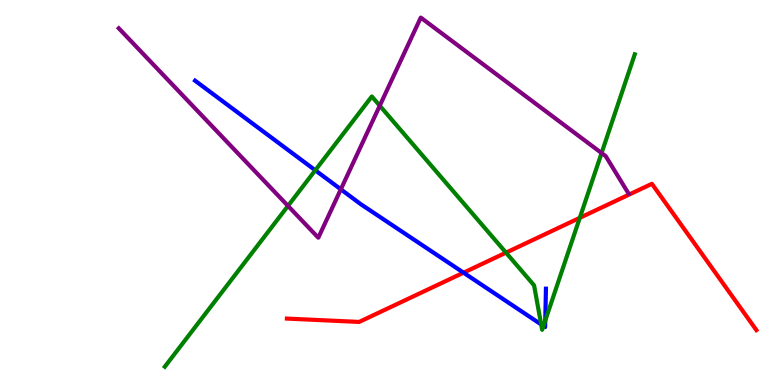[{'lines': ['blue', 'red'], 'intersections': [{'x': 5.98, 'y': 2.92}]}, {'lines': ['green', 'red'], 'intersections': [{'x': 6.53, 'y': 3.44}, {'x': 7.48, 'y': 4.34}]}, {'lines': ['purple', 'red'], 'intersections': []}, {'lines': ['blue', 'green'], 'intersections': [{'x': 4.07, 'y': 5.58}, {'x': 6.98, 'y': 1.57}, {'x': 7.01, 'y': 1.53}, {'x': 7.04, 'y': 1.67}]}, {'lines': ['blue', 'purple'], 'intersections': [{'x': 4.4, 'y': 5.08}]}, {'lines': ['green', 'purple'], 'intersections': [{'x': 3.72, 'y': 4.65}, {'x': 4.9, 'y': 7.25}, {'x': 7.76, 'y': 6.02}]}]